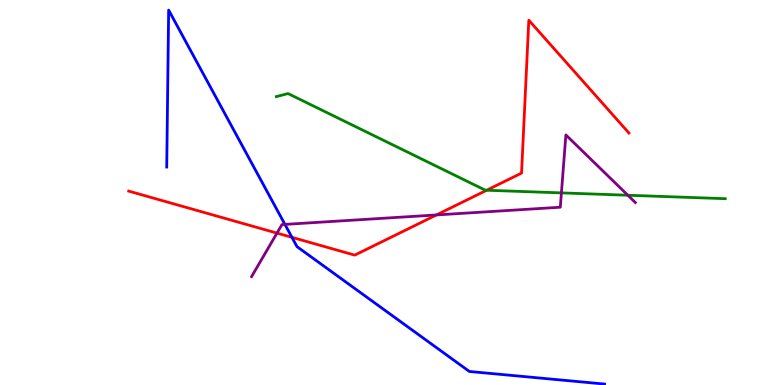[{'lines': ['blue', 'red'], 'intersections': [{'x': 3.77, 'y': 3.84}]}, {'lines': ['green', 'red'], 'intersections': [{'x': 6.28, 'y': 5.06}]}, {'lines': ['purple', 'red'], 'intersections': [{'x': 3.57, 'y': 3.95}, {'x': 5.63, 'y': 4.42}]}, {'lines': ['blue', 'green'], 'intersections': []}, {'lines': ['blue', 'purple'], 'intersections': [{'x': 3.68, 'y': 4.17}]}, {'lines': ['green', 'purple'], 'intersections': [{'x': 7.24, 'y': 4.99}, {'x': 8.1, 'y': 4.93}]}]